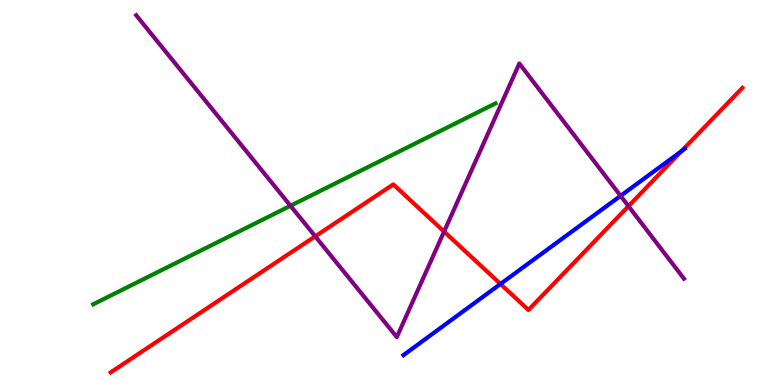[{'lines': ['blue', 'red'], 'intersections': [{'x': 6.46, 'y': 2.62}, {'x': 8.79, 'y': 6.07}]}, {'lines': ['green', 'red'], 'intersections': []}, {'lines': ['purple', 'red'], 'intersections': [{'x': 4.07, 'y': 3.86}, {'x': 5.73, 'y': 3.99}, {'x': 8.11, 'y': 4.65}]}, {'lines': ['blue', 'green'], 'intersections': []}, {'lines': ['blue', 'purple'], 'intersections': [{'x': 8.01, 'y': 4.91}]}, {'lines': ['green', 'purple'], 'intersections': [{'x': 3.75, 'y': 4.66}]}]